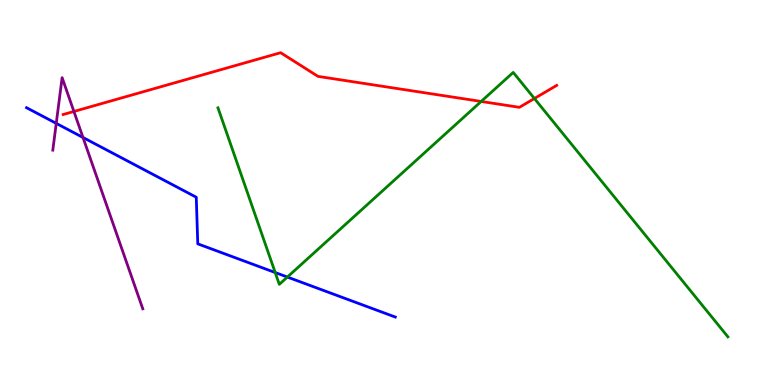[{'lines': ['blue', 'red'], 'intersections': []}, {'lines': ['green', 'red'], 'intersections': [{'x': 6.21, 'y': 7.36}, {'x': 6.9, 'y': 7.44}]}, {'lines': ['purple', 'red'], 'intersections': [{'x': 0.954, 'y': 7.1}]}, {'lines': ['blue', 'green'], 'intersections': [{'x': 3.55, 'y': 2.92}, {'x': 3.71, 'y': 2.8}]}, {'lines': ['blue', 'purple'], 'intersections': [{'x': 0.726, 'y': 6.8}, {'x': 1.07, 'y': 6.43}]}, {'lines': ['green', 'purple'], 'intersections': []}]